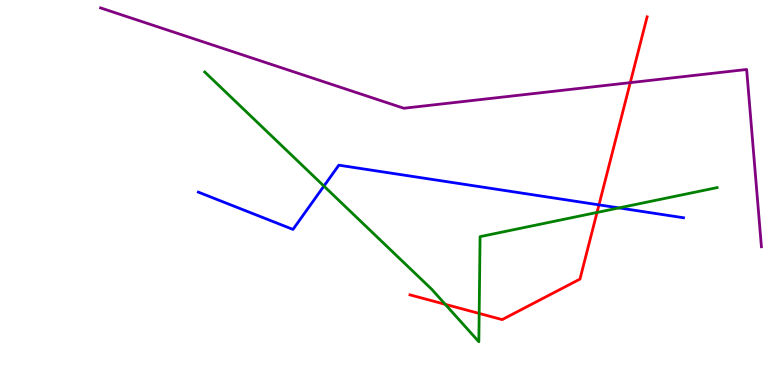[{'lines': ['blue', 'red'], 'intersections': [{'x': 7.73, 'y': 4.68}]}, {'lines': ['green', 'red'], 'intersections': [{'x': 5.75, 'y': 2.1}, {'x': 6.18, 'y': 1.86}, {'x': 7.7, 'y': 4.48}]}, {'lines': ['purple', 'red'], 'intersections': [{'x': 8.13, 'y': 7.85}]}, {'lines': ['blue', 'green'], 'intersections': [{'x': 4.18, 'y': 5.17}, {'x': 7.99, 'y': 4.6}]}, {'lines': ['blue', 'purple'], 'intersections': []}, {'lines': ['green', 'purple'], 'intersections': []}]